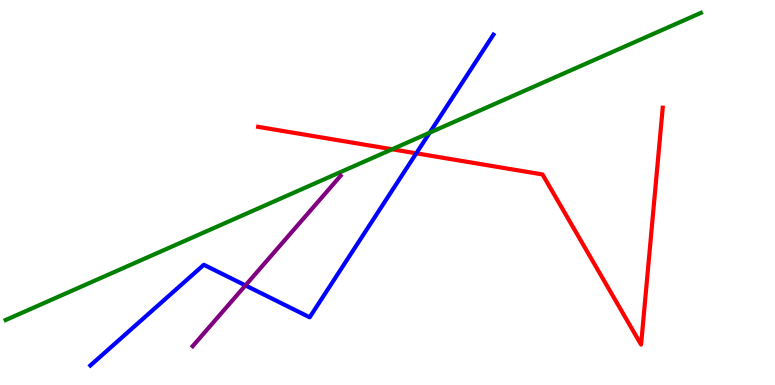[{'lines': ['blue', 'red'], 'intersections': [{'x': 5.37, 'y': 6.02}]}, {'lines': ['green', 'red'], 'intersections': [{'x': 5.06, 'y': 6.12}]}, {'lines': ['purple', 'red'], 'intersections': []}, {'lines': ['blue', 'green'], 'intersections': [{'x': 5.54, 'y': 6.55}]}, {'lines': ['blue', 'purple'], 'intersections': [{'x': 3.17, 'y': 2.59}]}, {'lines': ['green', 'purple'], 'intersections': []}]